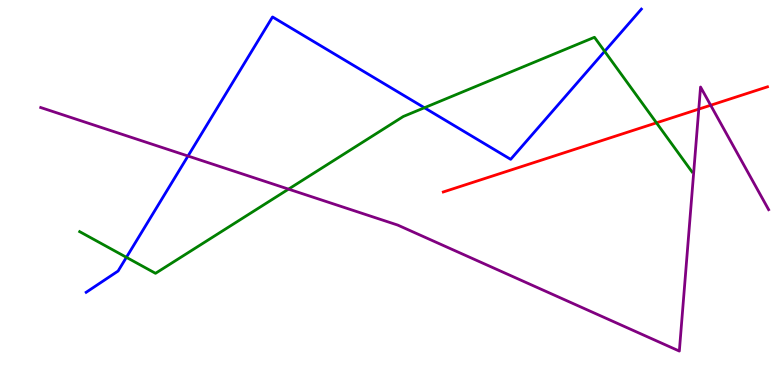[{'lines': ['blue', 'red'], 'intersections': []}, {'lines': ['green', 'red'], 'intersections': [{'x': 8.47, 'y': 6.81}]}, {'lines': ['purple', 'red'], 'intersections': [{'x': 9.02, 'y': 7.17}, {'x': 9.17, 'y': 7.27}]}, {'lines': ['blue', 'green'], 'intersections': [{'x': 1.63, 'y': 3.32}, {'x': 5.48, 'y': 7.2}, {'x': 7.8, 'y': 8.67}]}, {'lines': ['blue', 'purple'], 'intersections': [{'x': 2.43, 'y': 5.95}]}, {'lines': ['green', 'purple'], 'intersections': [{'x': 3.72, 'y': 5.09}]}]